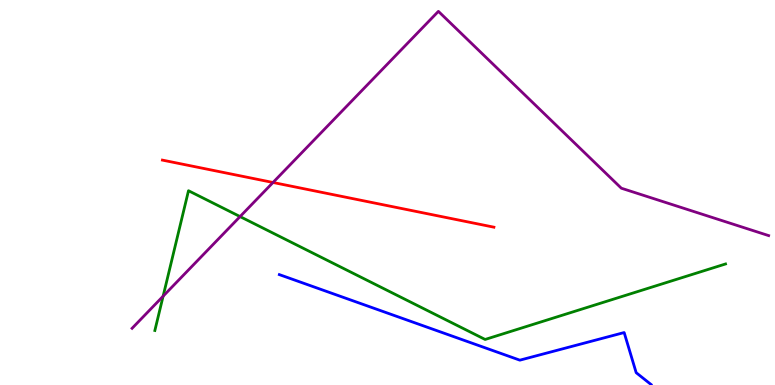[{'lines': ['blue', 'red'], 'intersections': []}, {'lines': ['green', 'red'], 'intersections': []}, {'lines': ['purple', 'red'], 'intersections': [{'x': 3.52, 'y': 5.26}]}, {'lines': ['blue', 'green'], 'intersections': []}, {'lines': ['blue', 'purple'], 'intersections': []}, {'lines': ['green', 'purple'], 'intersections': [{'x': 2.1, 'y': 2.31}, {'x': 3.1, 'y': 4.37}]}]